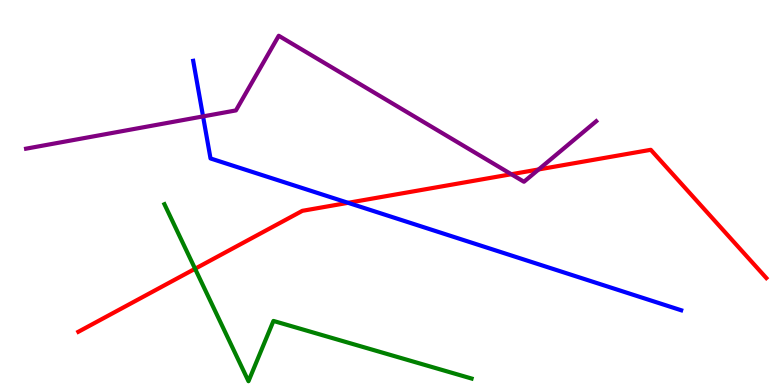[{'lines': ['blue', 'red'], 'intersections': [{'x': 4.49, 'y': 4.73}]}, {'lines': ['green', 'red'], 'intersections': [{'x': 2.52, 'y': 3.02}]}, {'lines': ['purple', 'red'], 'intersections': [{'x': 6.6, 'y': 5.47}, {'x': 6.95, 'y': 5.6}]}, {'lines': ['blue', 'green'], 'intersections': []}, {'lines': ['blue', 'purple'], 'intersections': [{'x': 2.62, 'y': 6.98}]}, {'lines': ['green', 'purple'], 'intersections': []}]